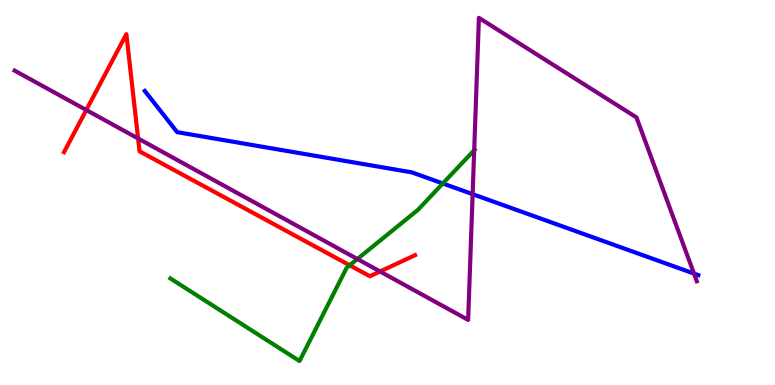[{'lines': ['blue', 'red'], 'intersections': []}, {'lines': ['green', 'red'], 'intersections': [{'x': 4.51, 'y': 3.11}]}, {'lines': ['purple', 'red'], 'intersections': [{'x': 1.11, 'y': 7.14}, {'x': 1.78, 'y': 6.4}, {'x': 4.9, 'y': 2.95}]}, {'lines': ['blue', 'green'], 'intersections': [{'x': 5.71, 'y': 5.23}]}, {'lines': ['blue', 'purple'], 'intersections': [{'x': 6.1, 'y': 4.96}, {'x': 8.95, 'y': 2.89}]}, {'lines': ['green', 'purple'], 'intersections': [{'x': 4.61, 'y': 3.27}, {'x': 6.12, 'y': 6.1}]}]